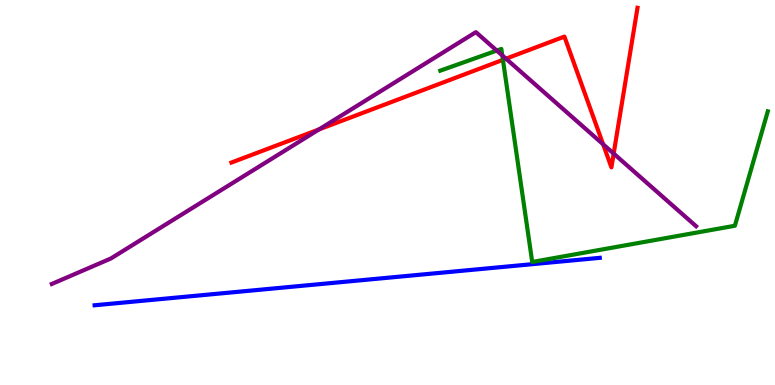[{'lines': ['blue', 'red'], 'intersections': []}, {'lines': ['green', 'red'], 'intersections': [{'x': 6.49, 'y': 8.45}]}, {'lines': ['purple', 'red'], 'intersections': [{'x': 4.12, 'y': 6.64}, {'x': 6.53, 'y': 8.48}, {'x': 7.78, 'y': 6.25}, {'x': 7.92, 'y': 6.01}]}, {'lines': ['blue', 'green'], 'intersections': []}, {'lines': ['blue', 'purple'], 'intersections': []}, {'lines': ['green', 'purple'], 'intersections': [{'x': 6.41, 'y': 8.69}, {'x': 6.48, 'y': 8.56}]}]